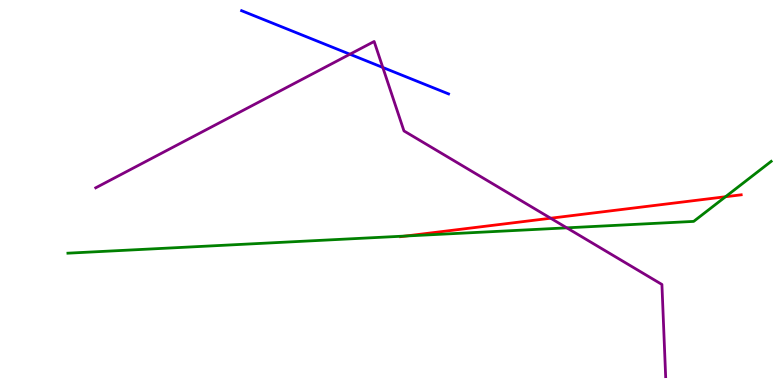[{'lines': ['blue', 'red'], 'intersections': []}, {'lines': ['green', 'red'], 'intersections': [{'x': 5.24, 'y': 3.87}, {'x': 9.36, 'y': 4.89}]}, {'lines': ['purple', 'red'], 'intersections': [{'x': 7.1, 'y': 4.33}]}, {'lines': ['blue', 'green'], 'intersections': []}, {'lines': ['blue', 'purple'], 'intersections': [{'x': 4.51, 'y': 8.59}, {'x': 4.94, 'y': 8.25}]}, {'lines': ['green', 'purple'], 'intersections': [{'x': 7.31, 'y': 4.08}]}]